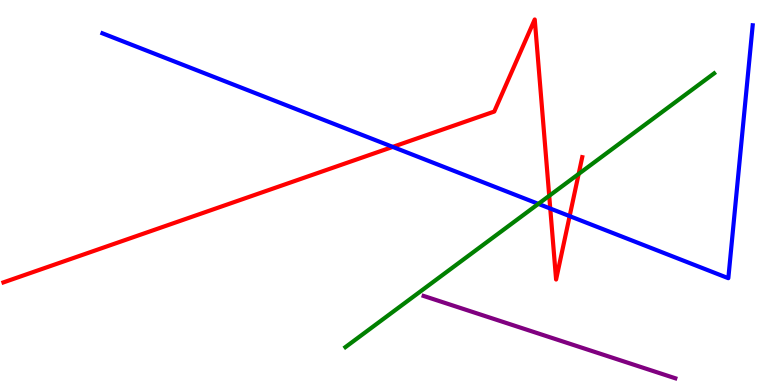[{'lines': ['blue', 'red'], 'intersections': [{'x': 5.07, 'y': 6.18}, {'x': 7.1, 'y': 4.58}, {'x': 7.35, 'y': 4.39}]}, {'lines': ['green', 'red'], 'intersections': [{'x': 7.09, 'y': 4.91}, {'x': 7.47, 'y': 5.48}]}, {'lines': ['purple', 'red'], 'intersections': []}, {'lines': ['blue', 'green'], 'intersections': [{'x': 6.95, 'y': 4.7}]}, {'lines': ['blue', 'purple'], 'intersections': []}, {'lines': ['green', 'purple'], 'intersections': []}]